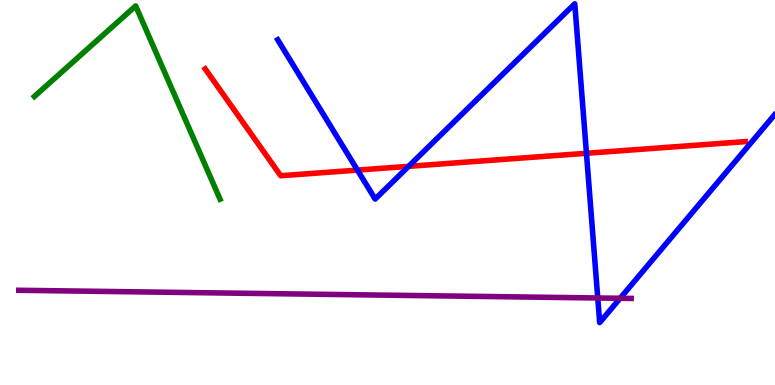[{'lines': ['blue', 'red'], 'intersections': [{'x': 4.61, 'y': 5.58}, {'x': 5.27, 'y': 5.68}, {'x': 7.57, 'y': 6.02}]}, {'lines': ['green', 'red'], 'intersections': []}, {'lines': ['purple', 'red'], 'intersections': []}, {'lines': ['blue', 'green'], 'intersections': []}, {'lines': ['blue', 'purple'], 'intersections': [{'x': 7.71, 'y': 2.26}, {'x': 8.0, 'y': 2.25}]}, {'lines': ['green', 'purple'], 'intersections': []}]